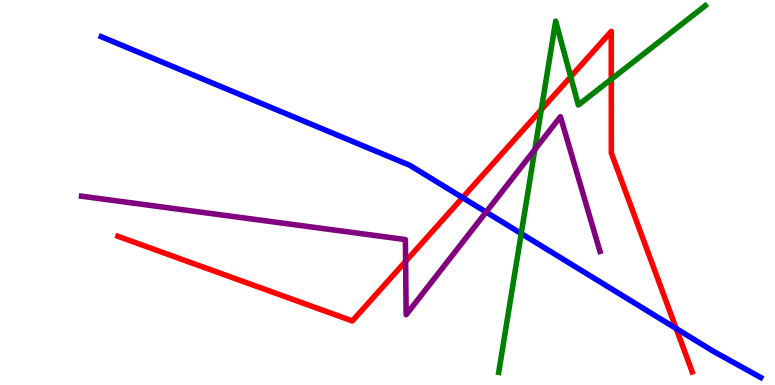[{'lines': ['blue', 'red'], 'intersections': [{'x': 5.97, 'y': 4.87}, {'x': 8.72, 'y': 1.47}]}, {'lines': ['green', 'red'], 'intersections': [{'x': 6.98, 'y': 7.15}, {'x': 7.36, 'y': 8.01}, {'x': 7.89, 'y': 7.94}]}, {'lines': ['purple', 'red'], 'intersections': [{'x': 5.23, 'y': 3.21}]}, {'lines': ['blue', 'green'], 'intersections': [{'x': 6.73, 'y': 3.93}]}, {'lines': ['blue', 'purple'], 'intersections': [{'x': 6.27, 'y': 4.49}]}, {'lines': ['green', 'purple'], 'intersections': [{'x': 6.9, 'y': 6.12}]}]